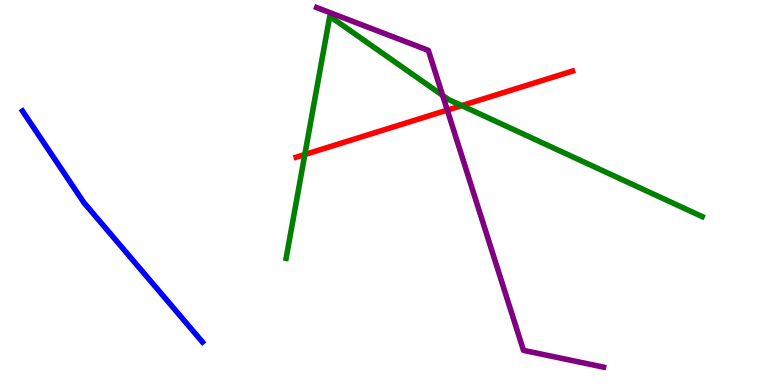[{'lines': ['blue', 'red'], 'intersections': []}, {'lines': ['green', 'red'], 'intersections': [{'x': 3.93, 'y': 5.99}, {'x': 5.96, 'y': 7.26}]}, {'lines': ['purple', 'red'], 'intersections': [{'x': 5.77, 'y': 7.14}]}, {'lines': ['blue', 'green'], 'intersections': []}, {'lines': ['blue', 'purple'], 'intersections': []}, {'lines': ['green', 'purple'], 'intersections': [{'x': 5.71, 'y': 7.52}]}]